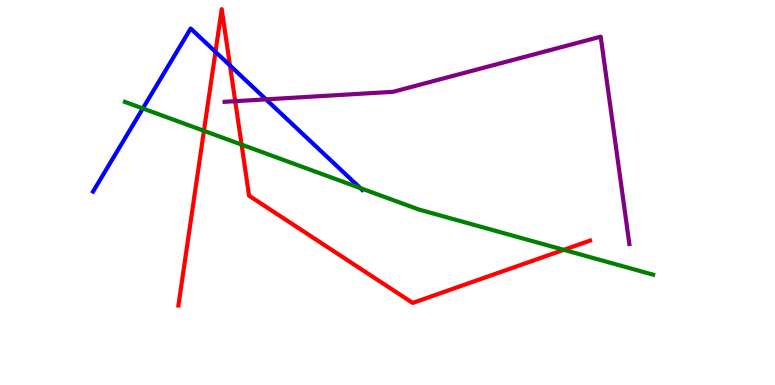[{'lines': ['blue', 'red'], 'intersections': [{'x': 2.78, 'y': 8.65}, {'x': 2.97, 'y': 8.3}]}, {'lines': ['green', 'red'], 'intersections': [{'x': 2.63, 'y': 6.6}, {'x': 3.12, 'y': 6.24}, {'x': 7.27, 'y': 3.51}]}, {'lines': ['purple', 'red'], 'intersections': [{'x': 3.04, 'y': 7.37}]}, {'lines': ['blue', 'green'], 'intersections': [{'x': 1.84, 'y': 7.18}, {'x': 4.65, 'y': 5.12}]}, {'lines': ['blue', 'purple'], 'intersections': [{'x': 3.43, 'y': 7.42}]}, {'lines': ['green', 'purple'], 'intersections': []}]